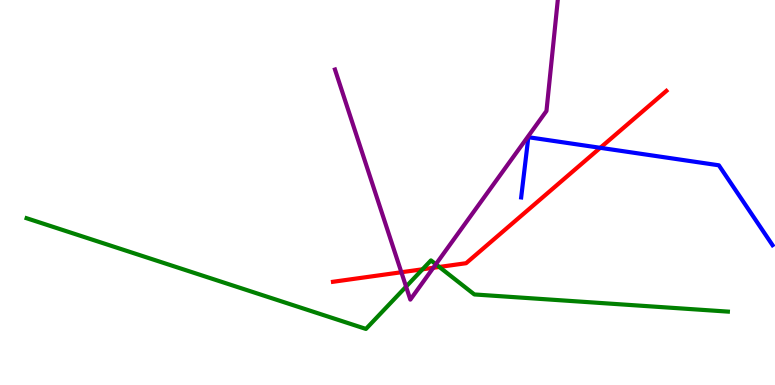[{'lines': ['blue', 'red'], 'intersections': [{'x': 7.75, 'y': 6.16}]}, {'lines': ['green', 'red'], 'intersections': [{'x': 5.45, 'y': 3.01}, {'x': 5.67, 'y': 3.07}]}, {'lines': ['purple', 'red'], 'intersections': [{'x': 5.18, 'y': 2.93}, {'x': 5.59, 'y': 3.04}]}, {'lines': ['blue', 'green'], 'intersections': []}, {'lines': ['blue', 'purple'], 'intersections': []}, {'lines': ['green', 'purple'], 'intersections': [{'x': 5.24, 'y': 2.56}, {'x': 5.62, 'y': 3.14}]}]